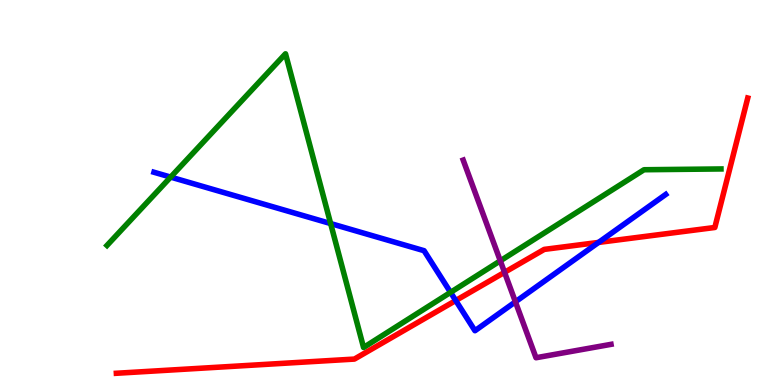[{'lines': ['blue', 'red'], 'intersections': [{'x': 5.88, 'y': 2.19}, {'x': 7.72, 'y': 3.7}]}, {'lines': ['green', 'red'], 'intersections': []}, {'lines': ['purple', 'red'], 'intersections': [{'x': 6.51, 'y': 2.93}]}, {'lines': ['blue', 'green'], 'intersections': [{'x': 2.2, 'y': 5.4}, {'x': 4.27, 'y': 4.19}, {'x': 5.81, 'y': 2.41}]}, {'lines': ['blue', 'purple'], 'intersections': [{'x': 6.65, 'y': 2.16}]}, {'lines': ['green', 'purple'], 'intersections': [{'x': 6.46, 'y': 3.23}]}]